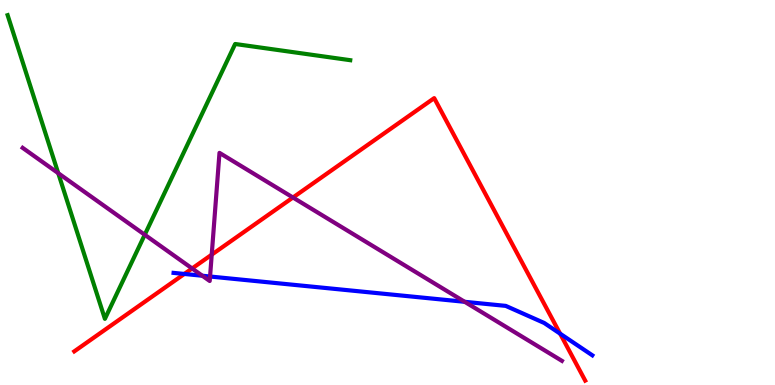[{'lines': ['blue', 'red'], 'intersections': [{'x': 2.38, 'y': 2.88}, {'x': 7.23, 'y': 1.33}]}, {'lines': ['green', 'red'], 'intersections': []}, {'lines': ['purple', 'red'], 'intersections': [{'x': 2.48, 'y': 3.03}, {'x': 2.73, 'y': 3.39}, {'x': 3.78, 'y': 4.87}]}, {'lines': ['blue', 'green'], 'intersections': []}, {'lines': ['blue', 'purple'], 'intersections': [{'x': 2.61, 'y': 2.84}, {'x': 2.71, 'y': 2.82}, {'x': 6.0, 'y': 2.16}]}, {'lines': ['green', 'purple'], 'intersections': [{'x': 0.751, 'y': 5.5}, {'x': 1.87, 'y': 3.9}]}]